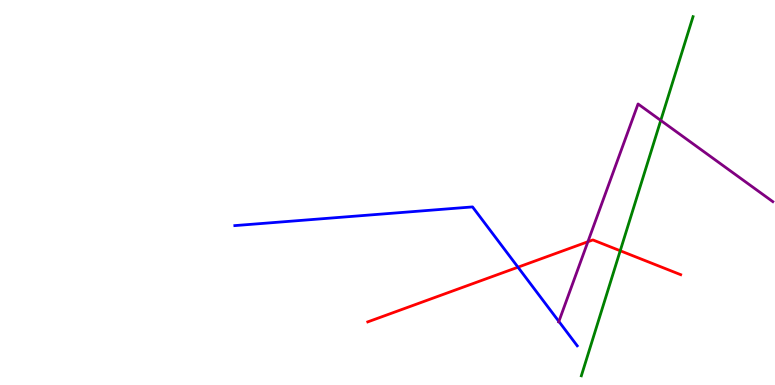[{'lines': ['blue', 'red'], 'intersections': [{'x': 6.68, 'y': 3.06}]}, {'lines': ['green', 'red'], 'intersections': [{'x': 8.0, 'y': 3.49}]}, {'lines': ['purple', 'red'], 'intersections': [{'x': 7.59, 'y': 3.72}]}, {'lines': ['blue', 'green'], 'intersections': []}, {'lines': ['blue', 'purple'], 'intersections': [{'x': 7.21, 'y': 1.65}]}, {'lines': ['green', 'purple'], 'intersections': [{'x': 8.53, 'y': 6.87}]}]